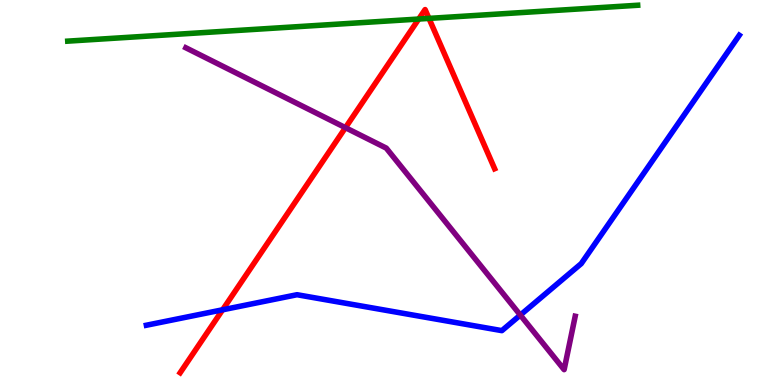[{'lines': ['blue', 'red'], 'intersections': [{'x': 2.87, 'y': 1.95}]}, {'lines': ['green', 'red'], 'intersections': [{'x': 5.4, 'y': 9.51}, {'x': 5.54, 'y': 9.52}]}, {'lines': ['purple', 'red'], 'intersections': [{'x': 4.46, 'y': 6.68}]}, {'lines': ['blue', 'green'], 'intersections': []}, {'lines': ['blue', 'purple'], 'intersections': [{'x': 6.71, 'y': 1.82}]}, {'lines': ['green', 'purple'], 'intersections': []}]